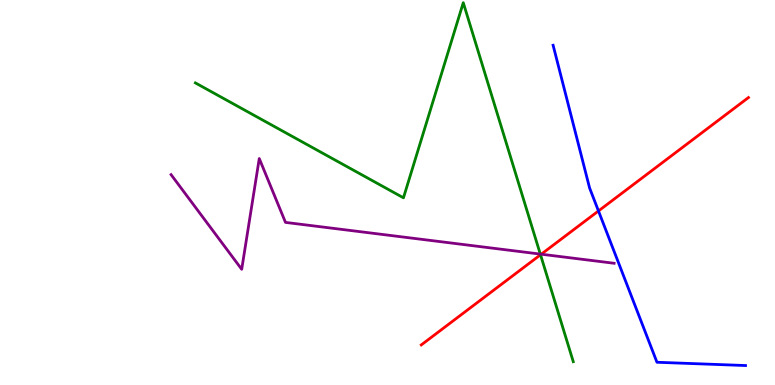[{'lines': ['blue', 'red'], 'intersections': [{'x': 7.72, 'y': 4.52}]}, {'lines': ['green', 'red'], 'intersections': [{'x': 6.97, 'y': 3.38}]}, {'lines': ['purple', 'red'], 'intersections': [{'x': 6.98, 'y': 3.4}]}, {'lines': ['blue', 'green'], 'intersections': []}, {'lines': ['blue', 'purple'], 'intersections': []}, {'lines': ['green', 'purple'], 'intersections': [{'x': 6.97, 'y': 3.4}]}]